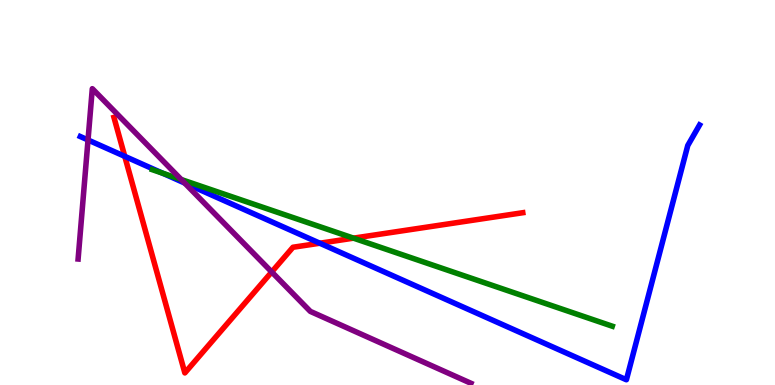[{'lines': ['blue', 'red'], 'intersections': [{'x': 1.61, 'y': 5.94}, {'x': 4.13, 'y': 3.68}]}, {'lines': ['green', 'red'], 'intersections': [{'x': 4.56, 'y': 3.81}]}, {'lines': ['purple', 'red'], 'intersections': [{'x': 3.51, 'y': 2.94}]}, {'lines': ['blue', 'green'], 'intersections': [{'x': 2.1, 'y': 5.5}]}, {'lines': ['blue', 'purple'], 'intersections': [{'x': 1.14, 'y': 6.36}, {'x': 2.38, 'y': 5.25}]}, {'lines': ['green', 'purple'], 'intersections': [{'x': 2.34, 'y': 5.34}]}]